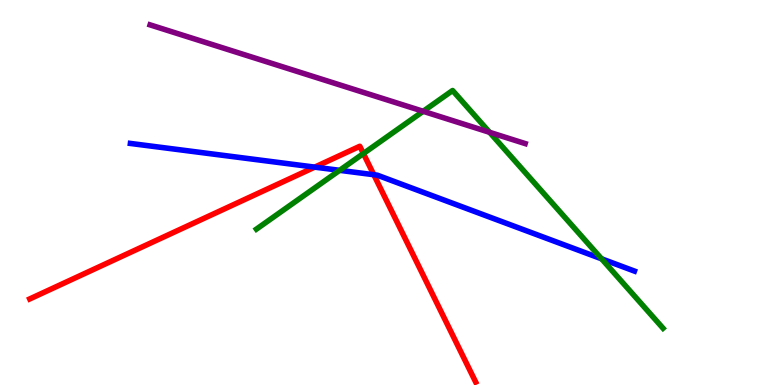[{'lines': ['blue', 'red'], 'intersections': [{'x': 4.06, 'y': 5.66}, {'x': 4.82, 'y': 5.46}]}, {'lines': ['green', 'red'], 'intersections': [{'x': 4.69, 'y': 6.01}]}, {'lines': ['purple', 'red'], 'intersections': []}, {'lines': ['blue', 'green'], 'intersections': [{'x': 4.38, 'y': 5.58}, {'x': 7.76, 'y': 3.28}]}, {'lines': ['blue', 'purple'], 'intersections': []}, {'lines': ['green', 'purple'], 'intersections': [{'x': 5.46, 'y': 7.11}, {'x': 6.32, 'y': 6.56}]}]